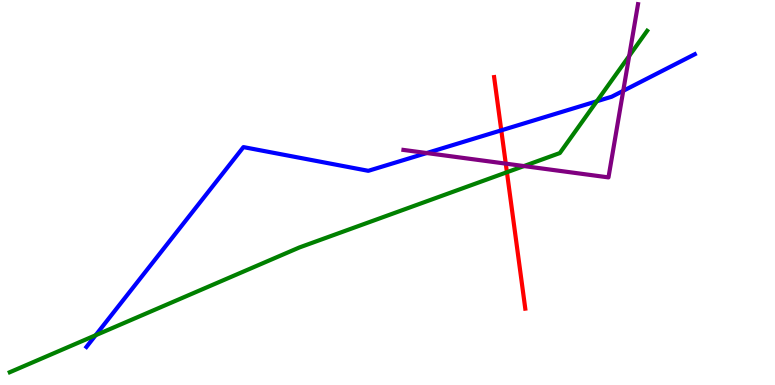[{'lines': ['blue', 'red'], 'intersections': [{'x': 6.47, 'y': 6.61}]}, {'lines': ['green', 'red'], 'intersections': [{'x': 6.54, 'y': 5.53}]}, {'lines': ['purple', 'red'], 'intersections': [{'x': 6.53, 'y': 5.75}]}, {'lines': ['blue', 'green'], 'intersections': [{'x': 1.23, 'y': 1.29}, {'x': 7.7, 'y': 7.37}]}, {'lines': ['blue', 'purple'], 'intersections': [{'x': 5.51, 'y': 6.02}, {'x': 8.04, 'y': 7.64}]}, {'lines': ['green', 'purple'], 'intersections': [{'x': 6.76, 'y': 5.69}, {'x': 8.12, 'y': 8.55}]}]